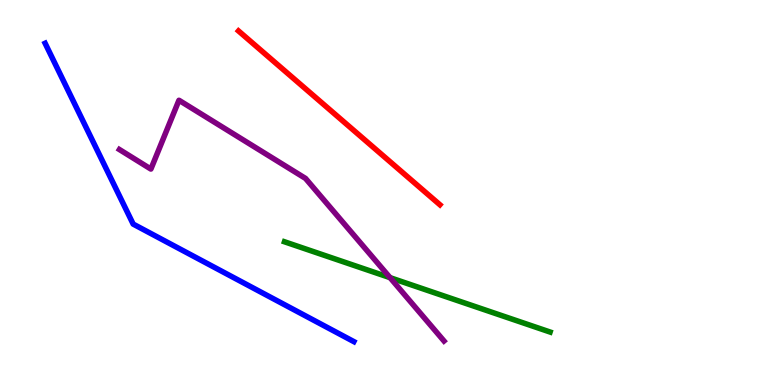[{'lines': ['blue', 'red'], 'intersections': []}, {'lines': ['green', 'red'], 'intersections': []}, {'lines': ['purple', 'red'], 'intersections': []}, {'lines': ['blue', 'green'], 'intersections': []}, {'lines': ['blue', 'purple'], 'intersections': []}, {'lines': ['green', 'purple'], 'intersections': [{'x': 5.03, 'y': 2.79}]}]